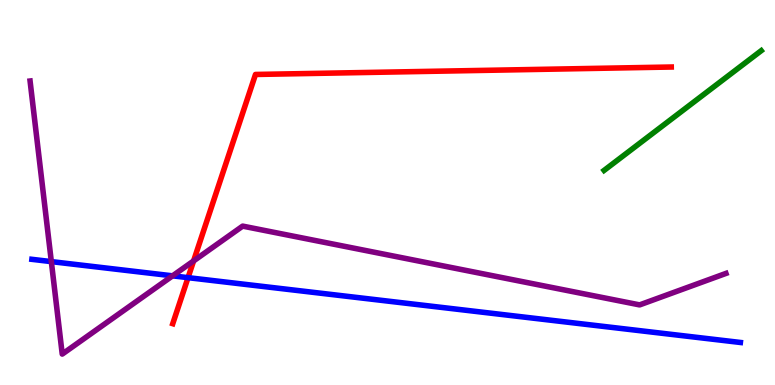[{'lines': ['blue', 'red'], 'intersections': [{'x': 2.43, 'y': 2.79}]}, {'lines': ['green', 'red'], 'intersections': []}, {'lines': ['purple', 'red'], 'intersections': [{'x': 2.5, 'y': 3.22}]}, {'lines': ['blue', 'green'], 'intersections': []}, {'lines': ['blue', 'purple'], 'intersections': [{'x': 0.662, 'y': 3.2}, {'x': 2.23, 'y': 2.84}]}, {'lines': ['green', 'purple'], 'intersections': []}]